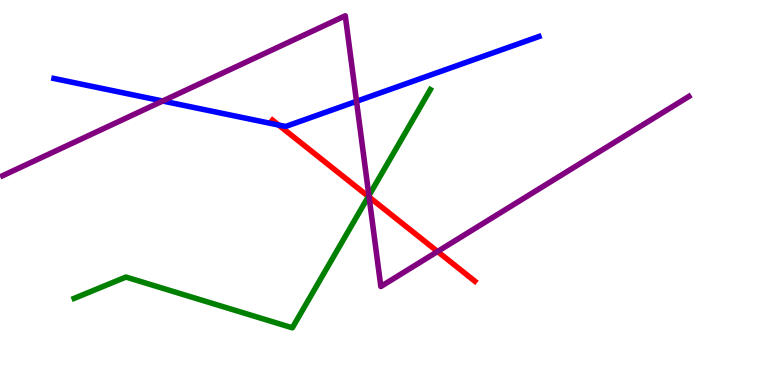[{'lines': ['blue', 'red'], 'intersections': [{'x': 3.6, 'y': 6.75}]}, {'lines': ['green', 'red'], 'intersections': [{'x': 4.75, 'y': 4.9}]}, {'lines': ['purple', 'red'], 'intersections': [{'x': 4.76, 'y': 4.88}, {'x': 5.65, 'y': 3.47}]}, {'lines': ['blue', 'green'], 'intersections': []}, {'lines': ['blue', 'purple'], 'intersections': [{'x': 2.1, 'y': 7.38}, {'x': 4.6, 'y': 7.37}]}, {'lines': ['green', 'purple'], 'intersections': [{'x': 4.76, 'y': 4.92}]}]